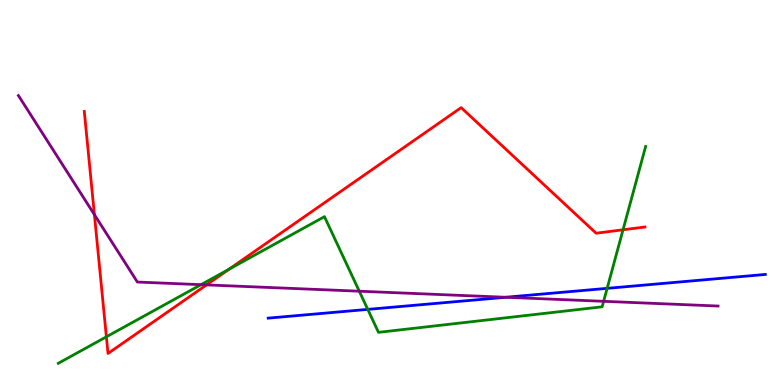[{'lines': ['blue', 'red'], 'intersections': []}, {'lines': ['green', 'red'], 'intersections': [{'x': 1.37, 'y': 1.25}, {'x': 2.95, 'y': 3.0}, {'x': 8.04, 'y': 4.03}]}, {'lines': ['purple', 'red'], 'intersections': [{'x': 1.22, 'y': 4.42}, {'x': 2.66, 'y': 2.6}]}, {'lines': ['blue', 'green'], 'intersections': [{'x': 4.75, 'y': 1.96}, {'x': 7.83, 'y': 2.51}]}, {'lines': ['blue', 'purple'], 'intersections': [{'x': 6.53, 'y': 2.28}]}, {'lines': ['green', 'purple'], 'intersections': [{'x': 2.59, 'y': 2.61}, {'x': 4.64, 'y': 2.44}, {'x': 7.79, 'y': 2.17}]}]